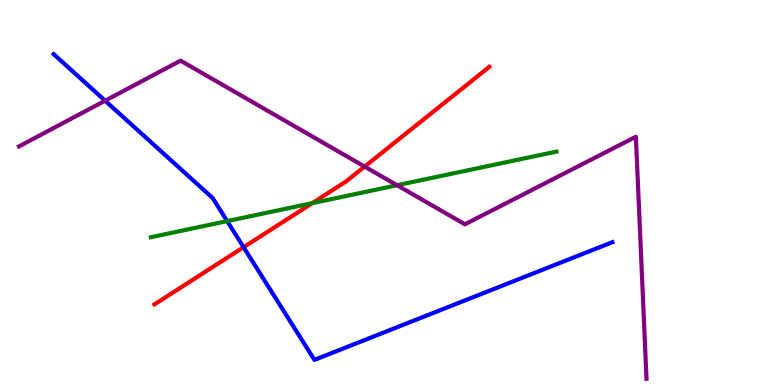[{'lines': ['blue', 'red'], 'intersections': [{'x': 3.14, 'y': 3.58}]}, {'lines': ['green', 'red'], 'intersections': [{'x': 4.03, 'y': 4.72}]}, {'lines': ['purple', 'red'], 'intersections': [{'x': 4.7, 'y': 5.67}]}, {'lines': ['blue', 'green'], 'intersections': [{'x': 2.93, 'y': 4.26}]}, {'lines': ['blue', 'purple'], 'intersections': [{'x': 1.36, 'y': 7.38}]}, {'lines': ['green', 'purple'], 'intersections': [{'x': 5.12, 'y': 5.19}]}]